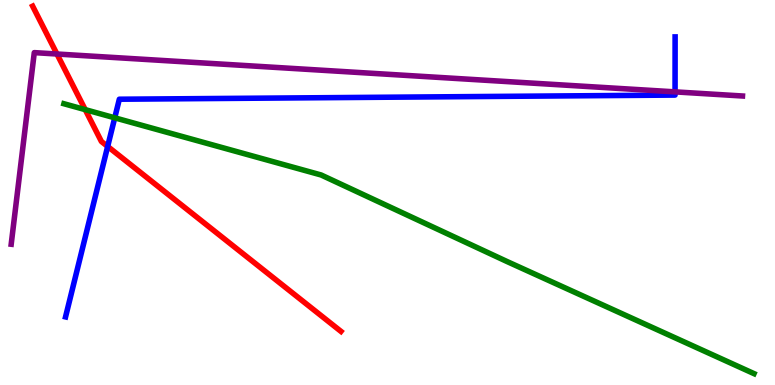[{'lines': ['blue', 'red'], 'intersections': [{'x': 1.39, 'y': 6.2}]}, {'lines': ['green', 'red'], 'intersections': [{'x': 1.1, 'y': 7.15}]}, {'lines': ['purple', 'red'], 'intersections': [{'x': 0.735, 'y': 8.6}]}, {'lines': ['blue', 'green'], 'intersections': [{'x': 1.48, 'y': 6.94}]}, {'lines': ['blue', 'purple'], 'intersections': [{'x': 8.71, 'y': 7.61}]}, {'lines': ['green', 'purple'], 'intersections': []}]